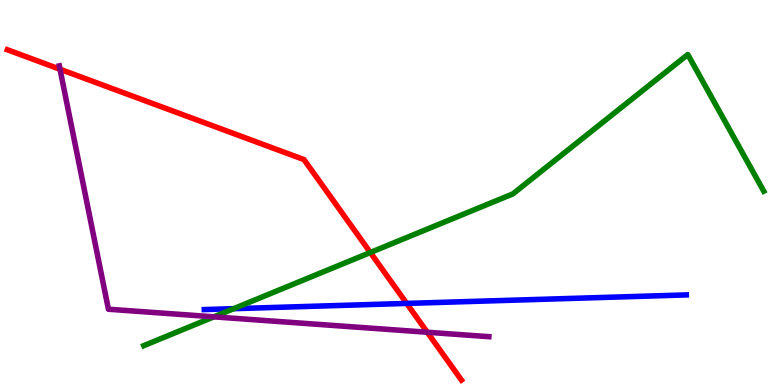[{'lines': ['blue', 'red'], 'intersections': [{'x': 5.25, 'y': 2.12}]}, {'lines': ['green', 'red'], 'intersections': [{'x': 4.78, 'y': 3.44}]}, {'lines': ['purple', 'red'], 'intersections': [{'x': 0.774, 'y': 8.2}, {'x': 5.51, 'y': 1.37}]}, {'lines': ['blue', 'green'], 'intersections': [{'x': 3.02, 'y': 1.98}]}, {'lines': ['blue', 'purple'], 'intersections': []}, {'lines': ['green', 'purple'], 'intersections': [{'x': 2.76, 'y': 1.77}]}]